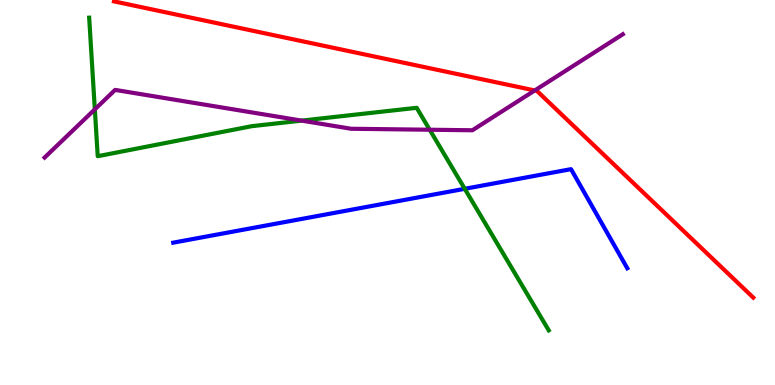[{'lines': ['blue', 'red'], 'intersections': []}, {'lines': ['green', 'red'], 'intersections': []}, {'lines': ['purple', 'red'], 'intersections': [{'x': 6.9, 'y': 7.65}]}, {'lines': ['blue', 'green'], 'intersections': [{'x': 6.0, 'y': 5.1}]}, {'lines': ['blue', 'purple'], 'intersections': []}, {'lines': ['green', 'purple'], 'intersections': [{'x': 1.22, 'y': 7.16}, {'x': 3.89, 'y': 6.87}, {'x': 5.54, 'y': 6.63}]}]